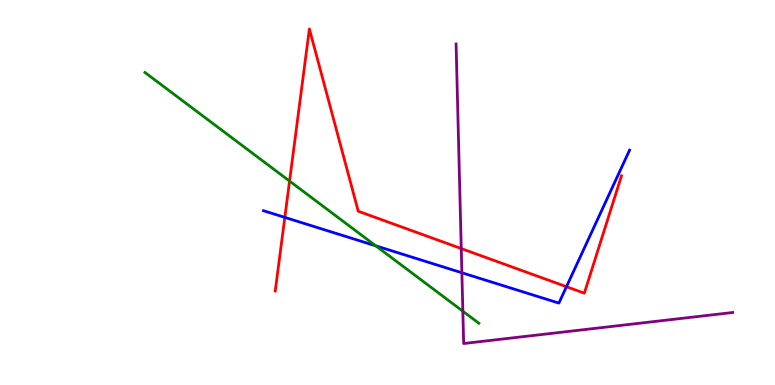[{'lines': ['blue', 'red'], 'intersections': [{'x': 3.68, 'y': 4.35}, {'x': 7.31, 'y': 2.55}]}, {'lines': ['green', 'red'], 'intersections': [{'x': 3.74, 'y': 5.3}]}, {'lines': ['purple', 'red'], 'intersections': [{'x': 5.95, 'y': 3.54}]}, {'lines': ['blue', 'green'], 'intersections': [{'x': 4.85, 'y': 3.61}]}, {'lines': ['blue', 'purple'], 'intersections': [{'x': 5.96, 'y': 2.92}]}, {'lines': ['green', 'purple'], 'intersections': [{'x': 5.97, 'y': 1.92}]}]